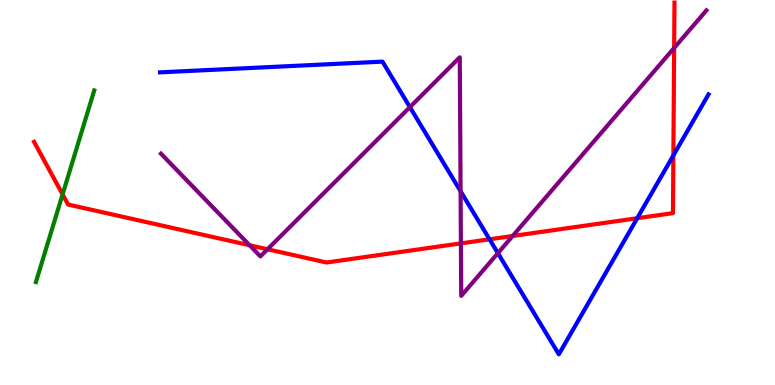[{'lines': ['blue', 'red'], 'intersections': [{'x': 6.32, 'y': 3.78}, {'x': 8.22, 'y': 4.33}, {'x': 8.69, 'y': 5.96}]}, {'lines': ['green', 'red'], 'intersections': [{'x': 0.808, 'y': 4.95}]}, {'lines': ['purple', 'red'], 'intersections': [{'x': 3.22, 'y': 3.63}, {'x': 3.45, 'y': 3.53}, {'x': 5.95, 'y': 3.68}, {'x': 6.61, 'y': 3.87}, {'x': 8.7, 'y': 8.75}]}, {'lines': ['blue', 'green'], 'intersections': []}, {'lines': ['blue', 'purple'], 'intersections': [{'x': 5.29, 'y': 7.22}, {'x': 5.94, 'y': 5.03}, {'x': 6.42, 'y': 3.42}]}, {'lines': ['green', 'purple'], 'intersections': []}]